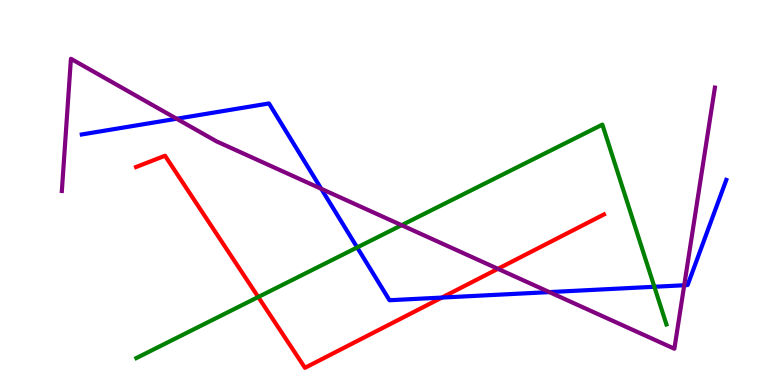[{'lines': ['blue', 'red'], 'intersections': [{'x': 5.7, 'y': 2.27}]}, {'lines': ['green', 'red'], 'intersections': [{'x': 3.33, 'y': 2.29}]}, {'lines': ['purple', 'red'], 'intersections': [{'x': 6.42, 'y': 3.02}]}, {'lines': ['blue', 'green'], 'intersections': [{'x': 4.61, 'y': 3.57}, {'x': 8.44, 'y': 2.55}]}, {'lines': ['blue', 'purple'], 'intersections': [{'x': 2.28, 'y': 6.92}, {'x': 4.15, 'y': 5.1}, {'x': 7.09, 'y': 2.41}, {'x': 8.83, 'y': 2.59}]}, {'lines': ['green', 'purple'], 'intersections': [{'x': 5.18, 'y': 4.15}]}]